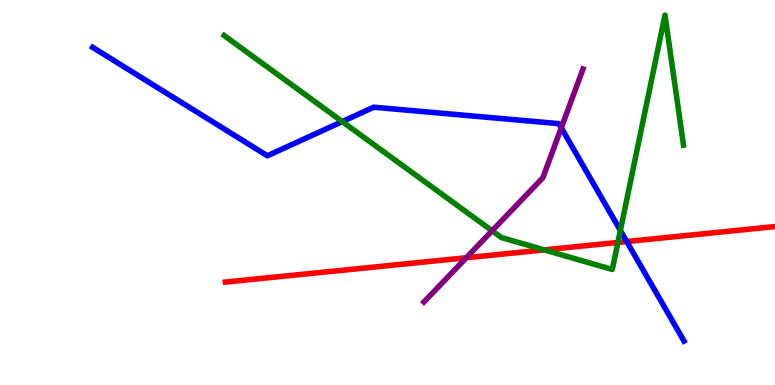[{'lines': ['blue', 'red'], 'intersections': [{'x': 8.09, 'y': 3.73}]}, {'lines': ['green', 'red'], 'intersections': [{'x': 7.02, 'y': 3.51}, {'x': 7.97, 'y': 3.7}]}, {'lines': ['purple', 'red'], 'intersections': [{'x': 6.02, 'y': 3.31}]}, {'lines': ['blue', 'green'], 'intersections': [{'x': 4.42, 'y': 6.84}, {'x': 8.0, 'y': 4.01}]}, {'lines': ['blue', 'purple'], 'intersections': [{'x': 7.24, 'y': 6.68}]}, {'lines': ['green', 'purple'], 'intersections': [{'x': 6.35, 'y': 4.01}]}]